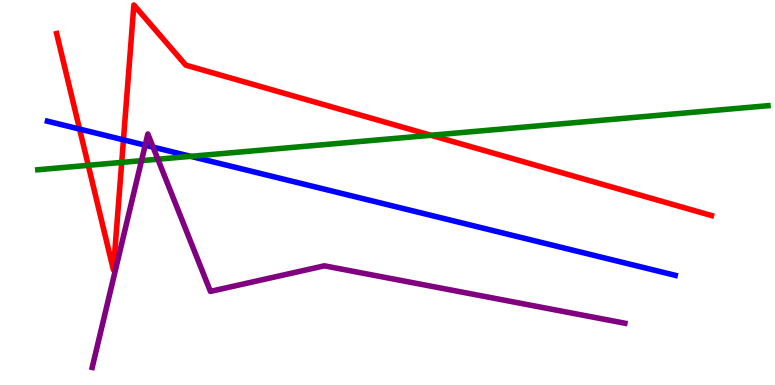[{'lines': ['blue', 'red'], 'intersections': [{'x': 1.03, 'y': 6.65}, {'x': 1.59, 'y': 6.37}]}, {'lines': ['green', 'red'], 'intersections': [{'x': 1.14, 'y': 5.71}, {'x': 1.57, 'y': 5.78}, {'x': 5.56, 'y': 6.49}]}, {'lines': ['purple', 'red'], 'intersections': []}, {'lines': ['blue', 'green'], 'intersections': [{'x': 2.46, 'y': 5.94}]}, {'lines': ['blue', 'purple'], 'intersections': [{'x': 1.87, 'y': 6.23}, {'x': 1.98, 'y': 6.18}]}, {'lines': ['green', 'purple'], 'intersections': [{'x': 1.83, 'y': 5.83}, {'x': 2.04, 'y': 5.86}]}]